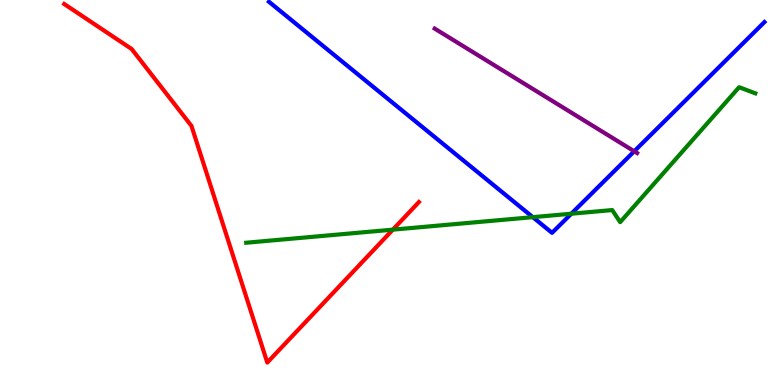[{'lines': ['blue', 'red'], 'intersections': []}, {'lines': ['green', 'red'], 'intersections': [{'x': 5.07, 'y': 4.04}]}, {'lines': ['purple', 'red'], 'intersections': []}, {'lines': ['blue', 'green'], 'intersections': [{'x': 6.88, 'y': 4.36}, {'x': 7.37, 'y': 4.45}]}, {'lines': ['blue', 'purple'], 'intersections': [{'x': 8.18, 'y': 6.07}]}, {'lines': ['green', 'purple'], 'intersections': []}]